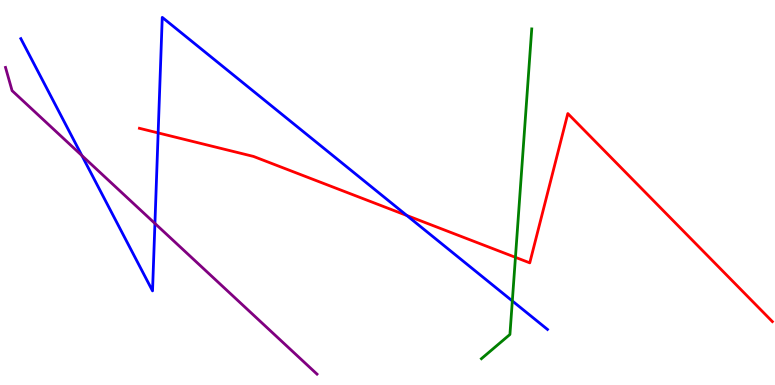[{'lines': ['blue', 'red'], 'intersections': [{'x': 2.04, 'y': 6.55}, {'x': 5.25, 'y': 4.4}]}, {'lines': ['green', 'red'], 'intersections': [{'x': 6.65, 'y': 3.32}]}, {'lines': ['purple', 'red'], 'intersections': []}, {'lines': ['blue', 'green'], 'intersections': [{'x': 6.61, 'y': 2.18}]}, {'lines': ['blue', 'purple'], 'intersections': [{'x': 1.06, 'y': 5.96}, {'x': 2.0, 'y': 4.2}]}, {'lines': ['green', 'purple'], 'intersections': []}]